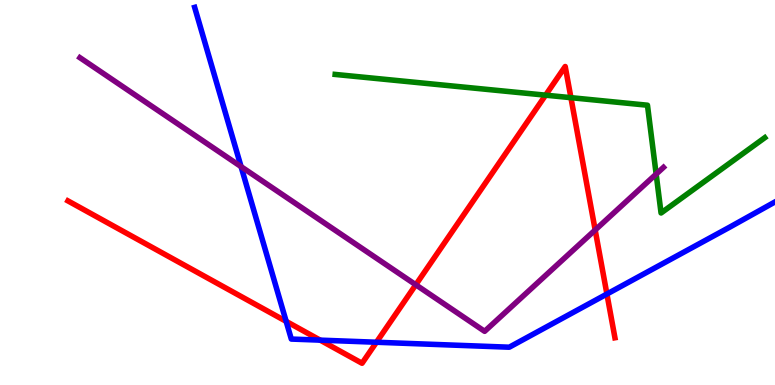[{'lines': ['blue', 'red'], 'intersections': [{'x': 3.69, 'y': 1.65}, {'x': 4.13, 'y': 1.17}, {'x': 4.86, 'y': 1.11}, {'x': 7.83, 'y': 2.36}]}, {'lines': ['green', 'red'], 'intersections': [{'x': 7.04, 'y': 7.53}, {'x': 7.37, 'y': 7.46}]}, {'lines': ['purple', 'red'], 'intersections': [{'x': 5.37, 'y': 2.6}, {'x': 7.68, 'y': 4.03}]}, {'lines': ['blue', 'green'], 'intersections': []}, {'lines': ['blue', 'purple'], 'intersections': [{'x': 3.11, 'y': 5.67}]}, {'lines': ['green', 'purple'], 'intersections': [{'x': 8.47, 'y': 5.48}]}]